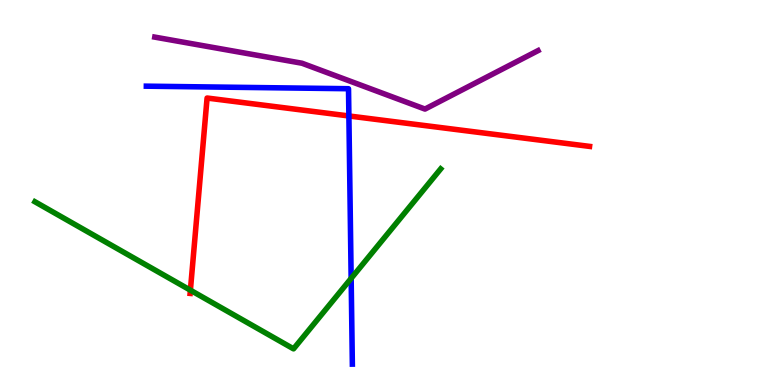[{'lines': ['blue', 'red'], 'intersections': [{'x': 4.5, 'y': 6.99}]}, {'lines': ['green', 'red'], 'intersections': [{'x': 2.46, 'y': 2.46}]}, {'lines': ['purple', 'red'], 'intersections': []}, {'lines': ['blue', 'green'], 'intersections': [{'x': 4.53, 'y': 2.77}]}, {'lines': ['blue', 'purple'], 'intersections': []}, {'lines': ['green', 'purple'], 'intersections': []}]